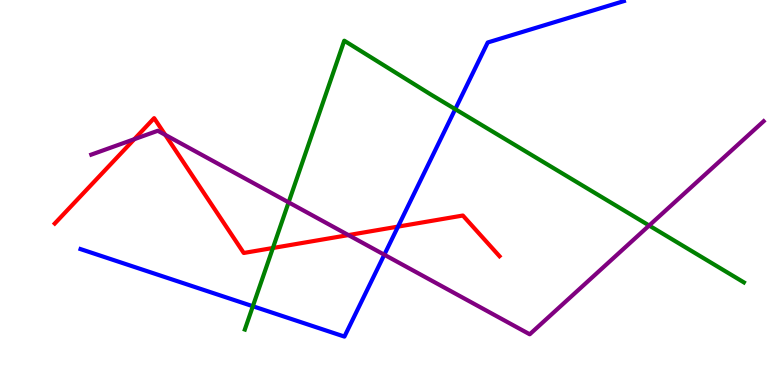[{'lines': ['blue', 'red'], 'intersections': [{'x': 5.14, 'y': 4.11}]}, {'lines': ['green', 'red'], 'intersections': [{'x': 3.52, 'y': 3.56}]}, {'lines': ['purple', 'red'], 'intersections': [{'x': 1.73, 'y': 6.38}, {'x': 2.13, 'y': 6.5}, {'x': 4.5, 'y': 3.89}]}, {'lines': ['blue', 'green'], 'intersections': [{'x': 3.26, 'y': 2.05}, {'x': 5.87, 'y': 7.16}]}, {'lines': ['blue', 'purple'], 'intersections': [{'x': 4.96, 'y': 3.38}]}, {'lines': ['green', 'purple'], 'intersections': [{'x': 3.72, 'y': 4.74}, {'x': 8.38, 'y': 4.14}]}]